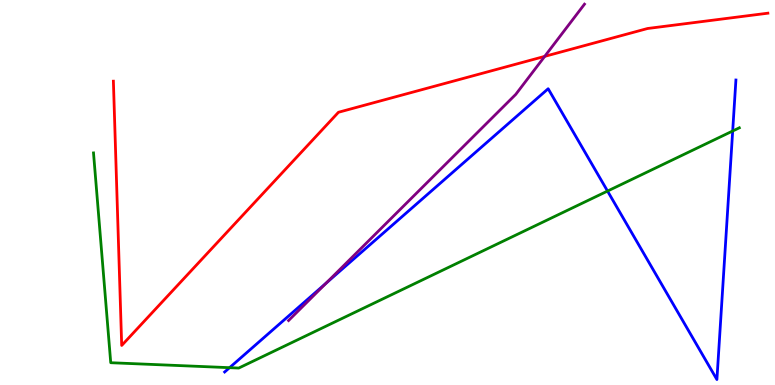[{'lines': ['blue', 'red'], 'intersections': []}, {'lines': ['green', 'red'], 'intersections': []}, {'lines': ['purple', 'red'], 'intersections': [{'x': 7.03, 'y': 8.54}]}, {'lines': ['blue', 'green'], 'intersections': [{'x': 2.96, 'y': 0.45}, {'x': 7.84, 'y': 5.04}, {'x': 9.45, 'y': 6.6}]}, {'lines': ['blue', 'purple'], 'intersections': [{'x': 4.21, 'y': 2.65}]}, {'lines': ['green', 'purple'], 'intersections': []}]